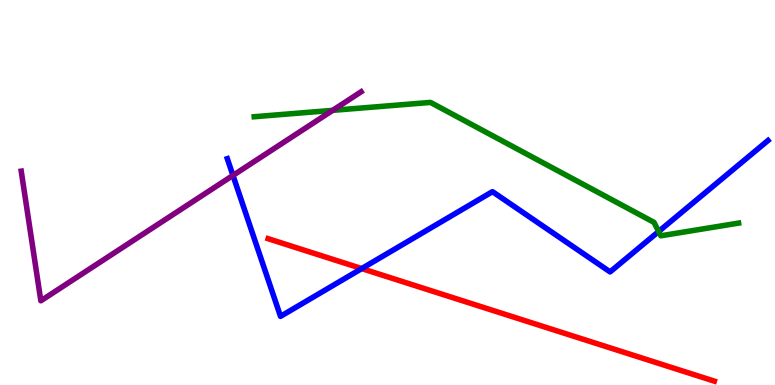[{'lines': ['blue', 'red'], 'intersections': [{'x': 4.67, 'y': 3.02}]}, {'lines': ['green', 'red'], 'intersections': []}, {'lines': ['purple', 'red'], 'intersections': []}, {'lines': ['blue', 'green'], 'intersections': [{'x': 8.5, 'y': 3.99}]}, {'lines': ['blue', 'purple'], 'intersections': [{'x': 3.01, 'y': 5.44}]}, {'lines': ['green', 'purple'], 'intersections': [{'x': 4.29, 'y': 7.13}]}]